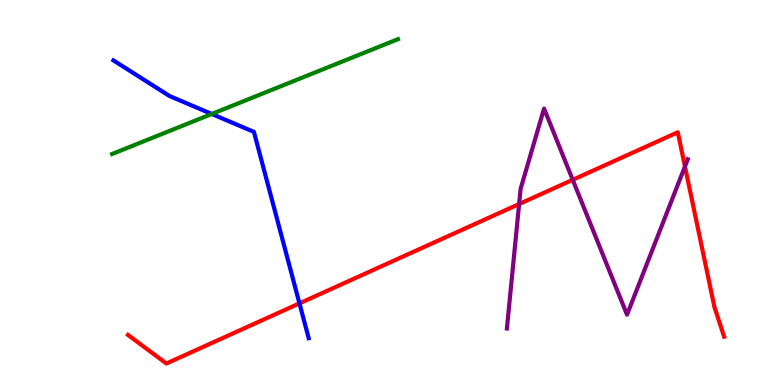[{'lines': ['blue', 'red'], 'intersections': [{'x': 3.86, 'y': 2.12}]}, {'lines': ['green', 'red'], 'intersections': []}, {'lines': ['purple', 'red'], 'intersections': [{'x': 6.7, 'y': 4.7}, {'x': 7.39, 'y': 5.33}, {'x': 8.84, 'y': 5.68}]}, {'lines': ['blue', 'green'], 'intersections': [{'x': 2.73, 'y': 7.04}]}, {'lines': ['blue', 'purple'], 'intersections': []}, {'lines': ['green', 'purple'], 'intersections': []}]